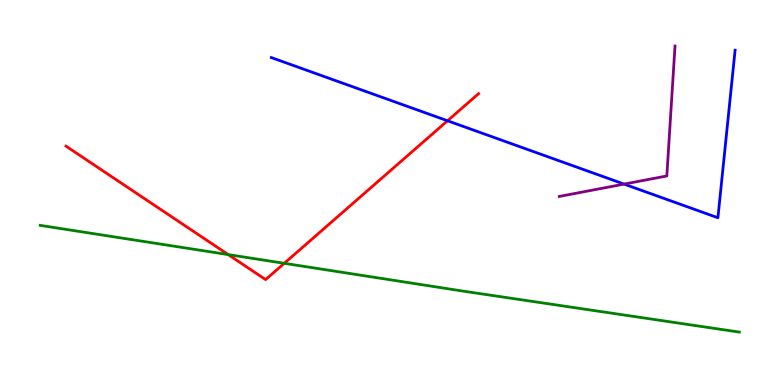[{'lines': ['blue', 'red'], 'intersections': [{'x': 5.77, 'y': 6.86}]}, {'lines': ['green', 'red'], 'intersections': [{'x': 2.94, 'y': 3.39}, {'x': 3.67, 'y': 3.16}]}, {'lines': ['purple', 'red'], 'intersections': []}, {'lines': ['blue', 'green'], 'intersections': []}, {'lines': ['blue', 'purple'], 'intersections': [{'x': 8.05, 'y': 5.22}]}, {'lines': ['green', 'purple'], 'intersections': []}]